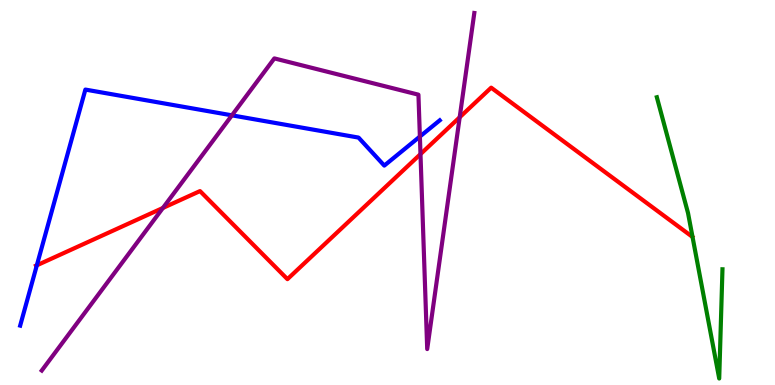[{'lines': ['blue', 'red'], 'intersections': [{'x': 0.475, 'y': 3.11}]}, {'lines': ['green', 'red'], 'intersections': []}, {'lines': ['purple', 'red'], 'intersections': [{'x': 2.1, 'y': 4.6}, {'x': 5.43, 'y': 6.0}, {'x': 5.93, 'y': 6.95}]}, {'lines': ['blue', 'green'], 'intersections': []}, {'lines': ['blue', 'purple'], 'intersections': [{'x': 2.99, 'y': 7.0}, {'x': 5.42, 'y': 6.45}]}, {'lines': ['green', 'purple'], 'intersections': []}]